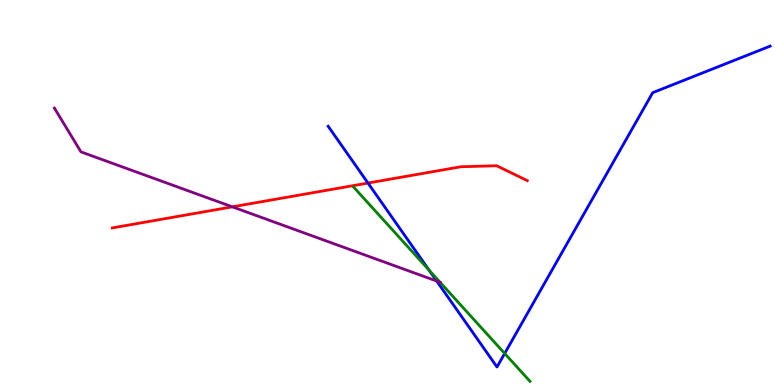[{'lines': ['blue', 'red'], 'intersections': [{'x': 4.75, 'y': 5.25}]}, {'lines': ['green', 'red'], 'intersections': []}, {'lines': ['purple', 'red'], 'intersections': [{'x': 3.0, 'y': 4.63}]}, {'lines': ['blue', 'green'], 'intersections': [{'x': 5.54, 'y': 2.98}, {'x': 6.51, 'y': 0.819}]}, {'lines': ['blue', 'purple'], 'intersections': [{'x': 5.64, 'y': 2.7}]}, {'lines': ['green', 'purple'], 'intersections': [{'x': 5.68, 'y': 2.67}]}]